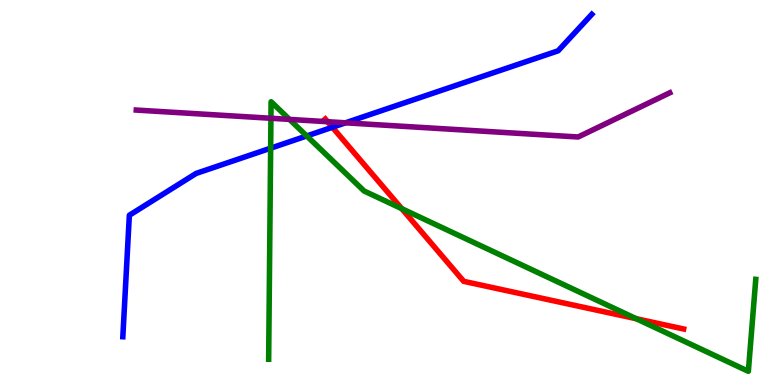[{'lines': ['blue', 'red'], 'intersections': [{'x': 4.29, 'y': 6.69}]}, {'lines': ['green', 'red'], 'intersections': [{'x': 5.18, 'y': 4.58}, {'x': 8.21, 'y': 1.72}]}, {'lines': ['purple', 'red'], 'intersections': [{'x': 4.23, 'y': 6.84}]}, {'lines': ['blue', 'green'], 'intersections': [{'x': 3.49, 'y': 6.15}, {'x': 3.96, 'y': 6.47}]}, {'lines': ['blue', 'purple'], 'intersections': [{'x': 4.46, 'y': 6.81}]}, {'lines': ['green', 'purple'], 'intersections': [{'x': 3.5, 'y': 6.93}, {'x': 3.74, 'y': 6.9}]}]